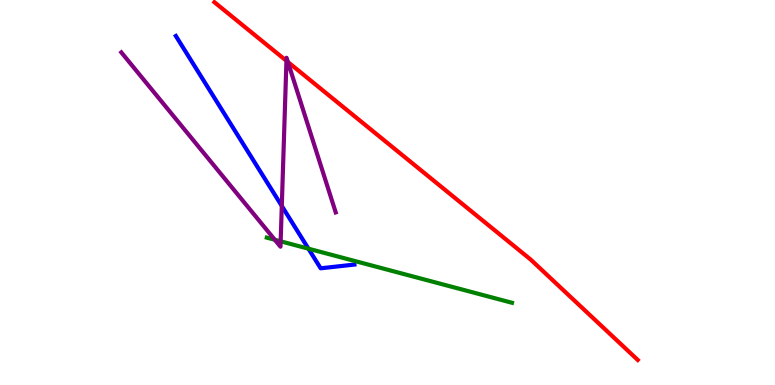[{'lines': ['blue', 'red'], 'intersections': []}, {'lines': ['green', 'red'], 'intersections': []}, {'lines': ['purple', 'red'], 'intersections': [{'x': 3.7, 'y': 8.42}, {'x': 3.71, 'y': 8.39}]}, {'lines': ['blue', 'green'], 'intersections': [{'x': 3.98, 'y': 3.54}]}, {'lines': ['blue', 'purple'], 'intersections': [{'x': 3.64, 'y': 4.65}]}, {'lines': ['green', 'purple'], 'intersections': [{'x': 3.55, 'y': 3.77}, {'x': 3.62, 'y': 3.73}]}]